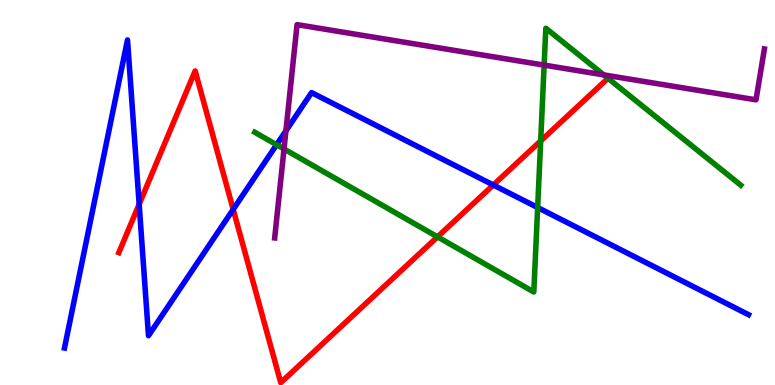[{'lines': ['blue', 'red'], 'intersections': [{'x': 1.8, 'y': 4.7}, {'x': 3.01, 'y': 4.56}, {'x': 6.37, 'y': 5.2}]}, {'lines': ['green', 'red'], 'intersections': [{'x': 5.65, 'y': 3.85}, {'x': 6.98, 'y': 6.34}]}, {'lines': ['purple', 'red'], 'intersections': []}, {'lines': ['blue', 'green'], 'intersections': [{'x': 3.57, 'y': 6.24}, {'x': 6.94, 'y': 4.61}]}, {'lines': ['blue', 'purple'], 'intersections': [{'x': 3.69, 'y': 6.6}]}, {'lines': ['green', 'purple'], 'intersections': [{'x': 3.66, 'y': 6.13}, {'x': 7.02, 'y': 8.31}, {'x': 7.79, 'y': 8.05}]}]